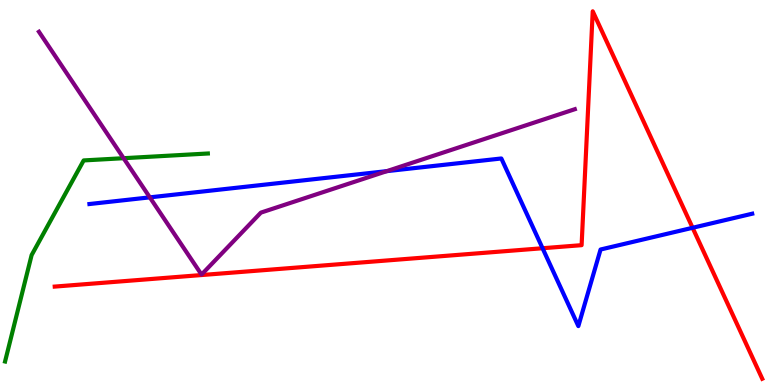[{'lines': ['blue', 'red'], 'intersections': [{'x': 7.0, 'y': 3.55}, {'x': 8.94, 'y': 4.08}]}, {'lines': ['green', 'red'], 'intersections': []}, {'lines': ['purple', 'red'], 'intersections': []}, {'lines': ['blue', 'green'], 'intersections': []}, {'lines': ['blue', 'purple'], 'intersections': [{'x': 1.93, 'y': 4.87}, {'x': 4.99, 'y': 5.55}]}, {'lines': ['green', 'purple'], 'intersections': [{'x': 1.59, 'y': 5.89}]}]